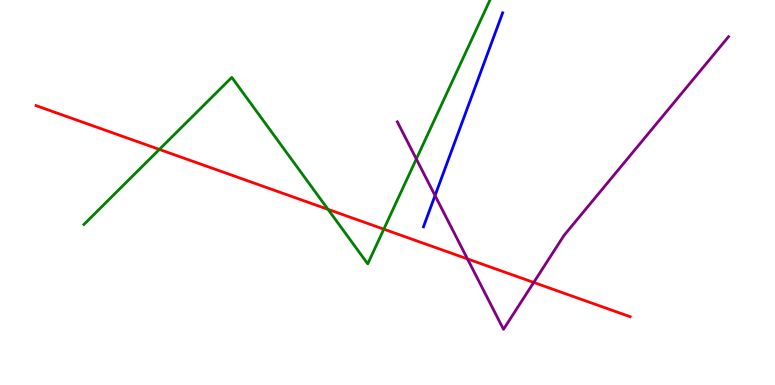[{'lines': ['blue', 'red'], 'intersections': []}, {'lines': ['green', 'red'], 'intersections': [{'x': 2.06, 'y': 6.12}, {'x': 4.23, 'y': 4.56}, {'x': 4.95, 'y': 4.05}]}, {'lines': ['purple', 'red'], 'intersections': [{'x': 6.03, 'y': 3.28}, {'x': 6.89, 'y': 2.66}]}, {'lines': ['blue', 'green'], 'intersections': []}, {'lines': ['blue', 'purple'], 'intersections': [{'x': 5.61, 'y': 4.92}]}, {'lines': ['green', 'purple'], 'intersections': [{'x': 5.37, 'y': 5.87}]}]